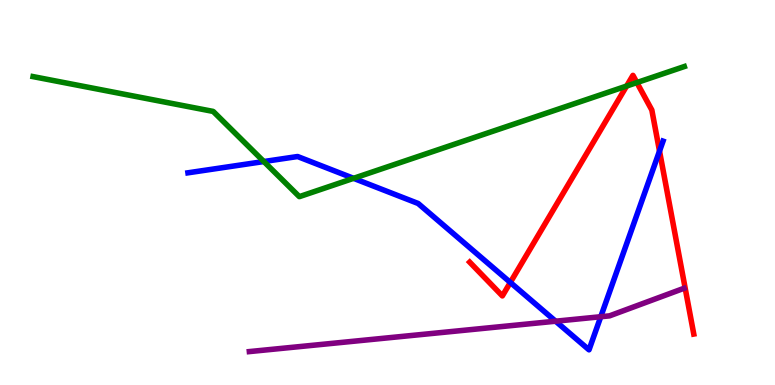[{'lines': ['blue', 'red'], 'intersections': [{'x': 6.58, 'y': 2.66}, {'x': 8.51, 'y': 6.08}]}, {'lines': ['green', 'red'], 'intersections': [{'x': 8.09, 'y': 7.76}, {'x': 8.22, 'y': 7.86}]}, {'lines': ['purple', 'red'], 'intersections': []}, {'lines': ['blue', 'green'], 'intersections': [{'x': 3.4, 'y': 5.8}, {'x': 4.56, 'y': 5.37}]}, {'lines': ['blue', 'purple'], 'intersections': [{'x': 7.17, 'y': 1.66}, {'x': 7.75, 'y': 1.77}]}, {'lines': ['green', 'purple'], 'intersections': []}]